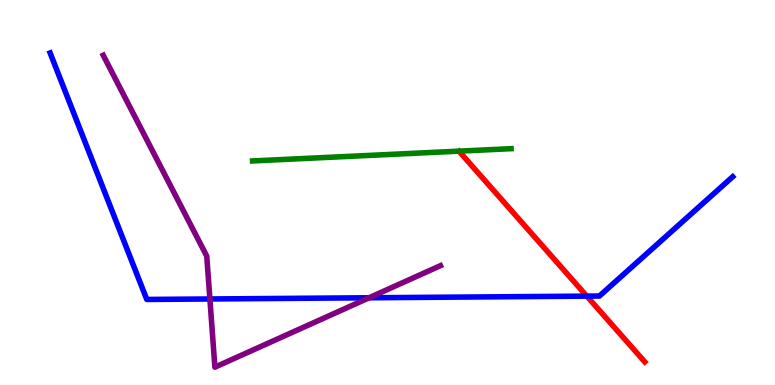[{'lines': ['blue', 'red'], 'intersections': [{'x': 7.57, 'y': 2.31}]}, {'lines': ['green', 'red'], 'intersections': []}, {'lines': ['purple', 'red'], 'intersections': []}, {'lines': ['blue', 'green'], 'intersections': []}, {'lines': ['blue', 'purple'], 'intersections': [{'x': 2.71, 'y': 2.23}, {'x': 4.76, 'y': 2.27}]}, {'lines': ['green', 'purple'], 'intersections': []}]